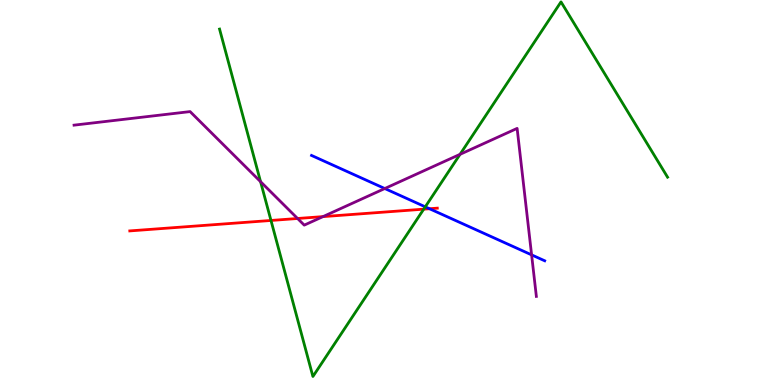[{'lines': ['blue', 'red'], 'intersections': [{'x': 5.54, 'y': 4.58}]}, {'lines': ['green', 'red'], 'intersections': [{'x': 3.5, 'y': 4.27}, {'x': 5.47, 'y': 4.57}]}, {'lines': ['purple', 'red'], 'intersections': [{'x': 3.84, 'y': 4.32}, {'x': 4.17, 'y': 4.37}]}, {'lines': ['blue', 'green'], 'intersections': [{'x': 5.49, 'y': 4.63}]}, {'lines': ['blue', 'purple'], 'intersections': [{'x': 4.96, 'y': 5.1}, {'x': 6.86, 'y': 3.38}]}, {'lines': ['green', 'purple'], 'intersections': [{'x': 3.36, 'y': 5.28}, {'x': 5.94, 'y': 5.99}]}]